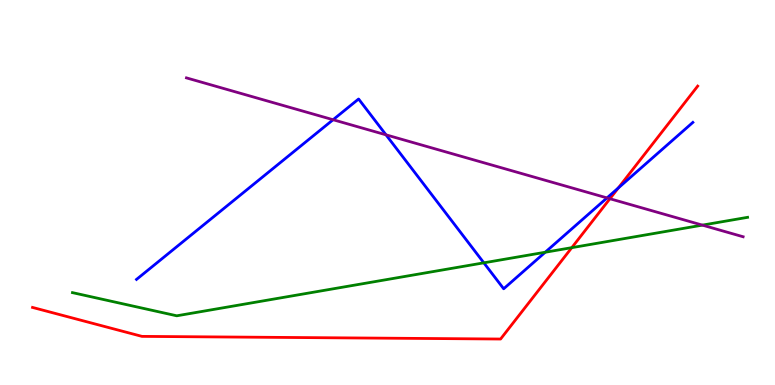[{'lines': ['blue', 'red'], 'intersections': [{'x': 7.98, 'y': 5.12}]}, {'lines': ['green', 'red'], 'intersections': [{'x': 7.38, 'y': 3.57}]}, {'lines': ['purple', 'red'], 'intersections': [{'x': 7.87, 'y': 4.84}]}, {'lines': ['blue', 'green'], 'intersections': [{'x': 6.24, 'y': 3.17}, {'x': 7.04, 'y': 3.45}]}, {'lines': ['blue', 'purple'], 'intersections': [{'x': 4.3, 'y': 6.89}, {'x': 4.98, 'y': 6.5}, {'x': 7.83, 'y': 4.86}]}, {'lines': ['green', 'purple'], 'intersections': [{'x': 9.06, 'y': 4.15}]}]